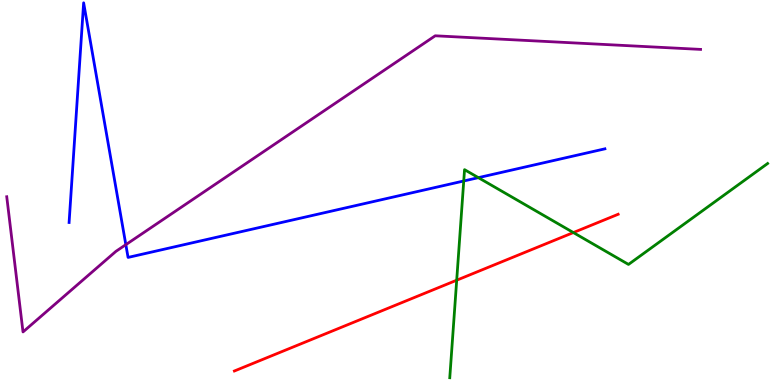[{'lines': ['blue', 'red'], 'intersections': []}, {'lines': ['green', 'red'], 'intersections': [{'x': 5.89, 'y': 2.72}, {'x': 7.4, 'y': 3.96}]}, {'lines': ['purple', 'red'], 'intersections': []}, {'lines': ['blue', 'green'], 'intersections': [{'x': 5.98, 'y': 5.3}, {'x': 6.17, 'y': 5.39}]}, {'lines': ['blue', 'purple'], 'intersections': [{'x': 1.62, 'y': 3.65}]}, {'lines': ['green', 'purple'], 'intersections': []}]